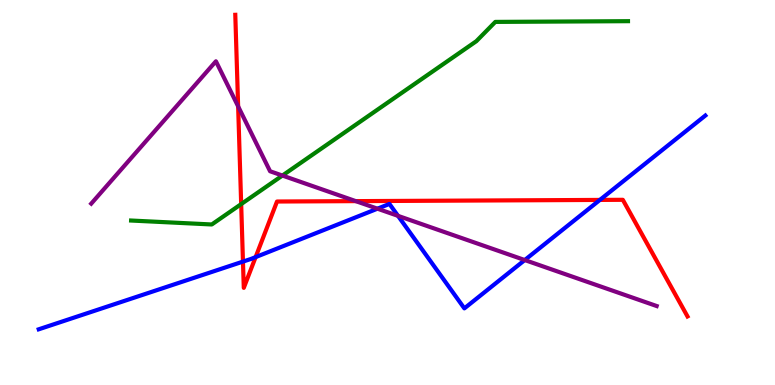[{'lines': ['blue', 'red'], 'intersections': [{'x': 3.14, 'y': 3.21}, {'x': 3.3, 'y': 3.32}, {'x': 7.74, 'y': 4.81}]}, {'lines': ['green', 'red'], 'intersections': [{'x': 3.11, 'y': 4.7}]}, {'lines': ['purple', 'red'], 'intersections': [{'x': 3.07, 'y': 7.24}, {'x': 4.59, 'y': 4.78}]}, {'lines': ['blue', 'green'], 'intersections': []}, {'lines': ['blue', 'purple'], 'intersections': [{'x': 4.87, 'y': 4.58}, {'x': 5.14, 'y': 4.39}, {'x': 6.77, 'y': 3.25}]}, {'lines': ['green', 'purple'], 'intersections': [{'x': 3.64, 'y': 5.44}]}]